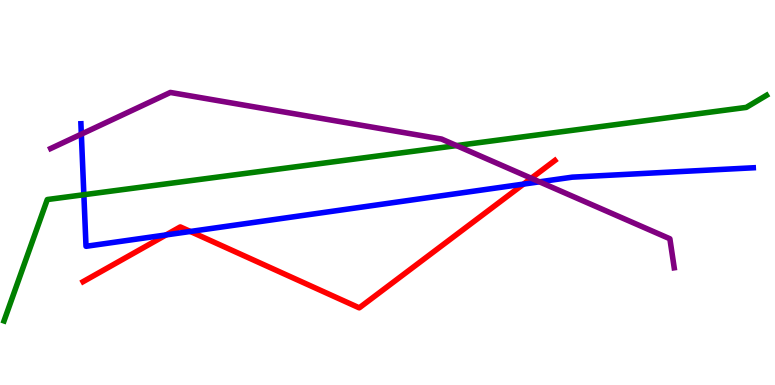[{'lines': ['blue', 'red'], 'intersections': [{'x': 2.14, 'y': 3.9}, {'x': 2.46, 'y': 3.99}, {'x': 6.76, 'y': 5.22}]}, {'lines': ['green', 'red'], 'intersections': []}, {'lines': ['purple', 'red'], 'intersections': [{'x': 6.86, 'y': 5.37}]}, {'lines': ['blue', 'green'], 'intersections': [{'x': 1.08, 'y': 4.94}]}, {'lines': ['blue', 'purple'], 'intersections': [{'x': 1.05, 'y': 6.52}, {'x': 6.96, 'y': 5.28}]}, {'lines': ['green', 'purple'], 'intersections': [{'x': 5.89, 'y': 6.22}]}]